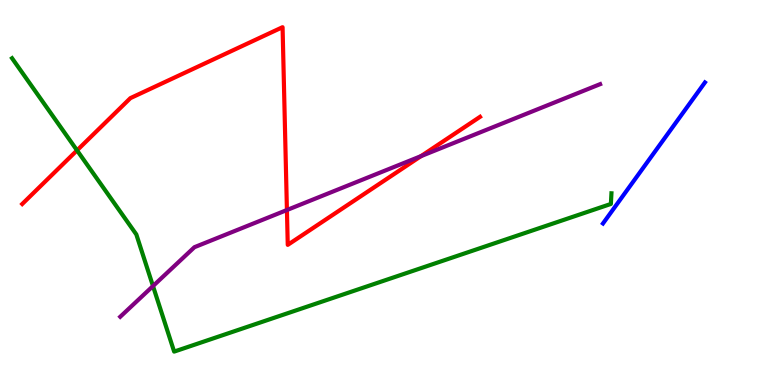[{'lines': ['blue', 'red'], 'intersections': []}, {'lines': ['green', 'red'], 'intersections': [{'x': 0.994, 'y': 6.09}]}, {'lines': ['purple', 'red'], 'intersections': [{'x': 3.7, 'y': 4.54}, {'x': 5.43, 'y': 5.94}]}, {'lines': ['blue', 'green'], 'intersections': []}, {'lines': ['blue', 'purple'], 'intersections': []}, {'lines': ['green', 'purple'], 'intersections': [{'x': 1.97, 'y': 2.57}]}]